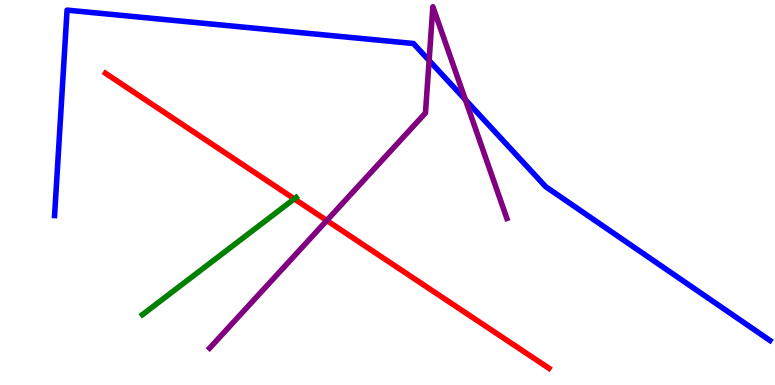[{'lines': ['blue', 'red'], 'intersections': []}, {'lines': ['green', 'red'], 'intersections': [{'x': 3.8, 'y': 4.83}]}, {'lines': ['purple', 'red'], 'intersections': [{'x': 4.22, 'y': 4.27}]}, {'lines': ['blue', 'green'], 'intersections': []}, {'lines': ['blue', 'purple'], 'intersections': [{'x': 5.54, 'y': 8.43}, {'x': 6.0, 'y': 7.41}]}, {'lines': ['green', 'purple'], 'intersections': []}]